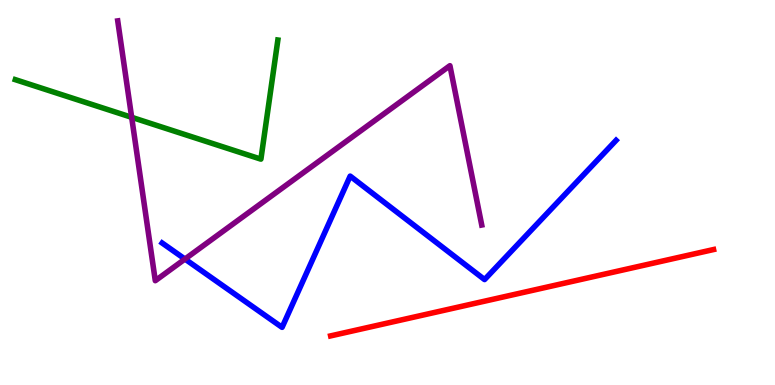[{'lines': ['blue', 'red'], 'intersections': []}, {'lines': ['green', 'red'], 'intersections': []}, {'lines': ['purple', 'red'], 'intersections': []}, {'lines': ['blue', 'green'], 'intersections': []}, {'lines': ['blue', 'purple'], 'intersections': [{'x': 2.39, 'y': 3.27}]}, {'lines': ['green', 'purple'], 'intersections': [{'x': 1.7, 'y': 6.95}]}]